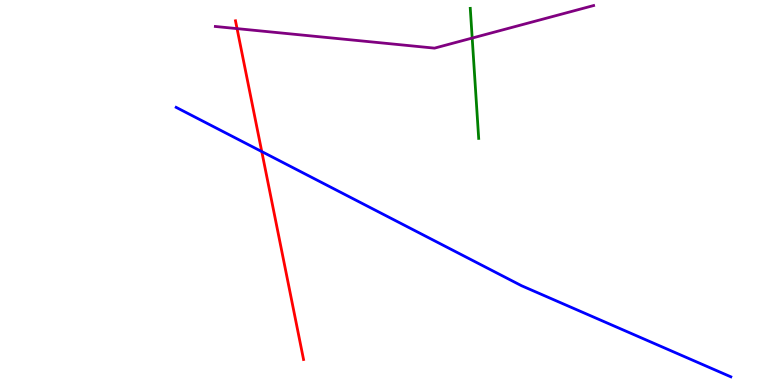[{'lines': ['blue', 'red'], 'intersections': [{'x': 3.38, 'y': 6.06}]}, {'lines': ['green', 'red'], 'intersections': []}, {'lines': ['purple', 'red'], 'intersections': [{'x': 3.06, 'y': 9.26}]}, {'lines': ['blue', 'green'], 'intersections': []}, {'lines': ['blue', 'purple'], 'intersections': []}, {'lines': ['green', 'purple'], 'intersections': [{'x': 6.09, 'y': 9.01}]}]